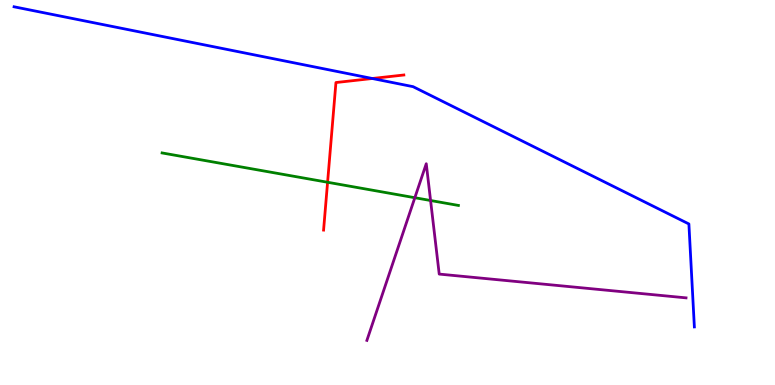[{'lines': ['blue', 'red'], 'intersections': [{'x': 4.8, 'y': 7.96}]}, {'lines': ['green', 'red'], 'intersections': [{'x': 4.23, 'y': 5.27}]}, {'lines': ['purple', 'red'], 'intersections': []}, {'lines': ['blue', 'green'], 'intersections': []}, {'lines': ['blue', 'purple'], 'intersections': []}, {'lines': ['green', 'purple'], 'intersections': [{'x': 5.35, 'y': 4.86}, {'x': 5.56, 'y': 4.79}]}]